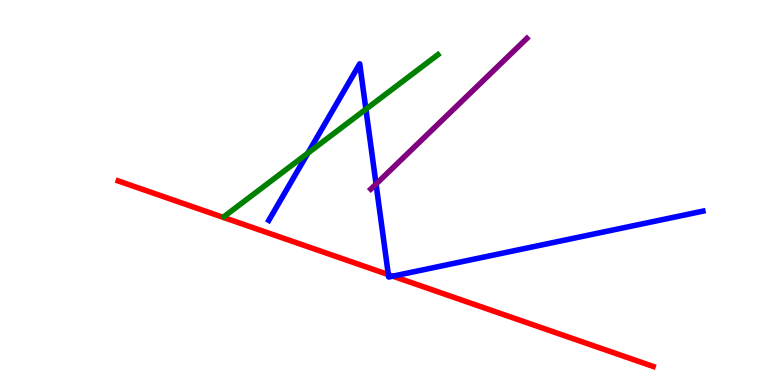[{'lines': ['blue', 'red'], 'intersections': [{'x': 5.01, 'y': 2.87}, {'x': 5.07, 'y': 2.83}]}, {'lines': ['green', 'red'], 'intersections': []}, {'lines': ['purple', 'red'], 'intersections': []}, {'lines': ['blue', 'green'], 'intersections': [{'x': 3.97, 'y': 6.02}, {'x': 4.72, 'y': 7.16}]}, {'lines': ['blue', 'purple'], 'intersections': [{'x': 4.85, 'y': 5.22}]}, {'lines': ['green', 'purple'], 'intersections': []}]